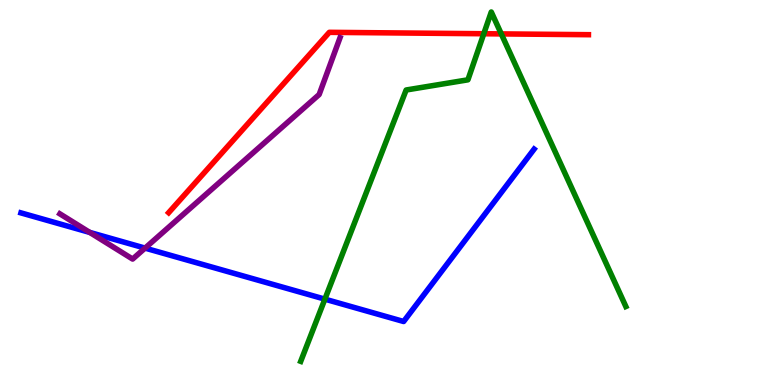[{'lines': ['blue', 'red'], 'intersections': []}, {'lines': ['green', 'red'], 'intersections': [{'x': 6.24, 'y': 9.12}, {'x': 6.47, 'y': 9.12}]}, {'lines': ['purple', 'red'], 'intersections': []}, {'lines': ['blue', 'green'], 'intersections': [{'x': 4.19, 'y': 2.23}]}, {'lines': ['blue', 'purple'], 'intersections': [{'x': 1.16, 'y': 3.96}, {'x': 1.87, 'y': 3.56}]}, {'lines': ['green', 'purple'], 'intersections': []}]